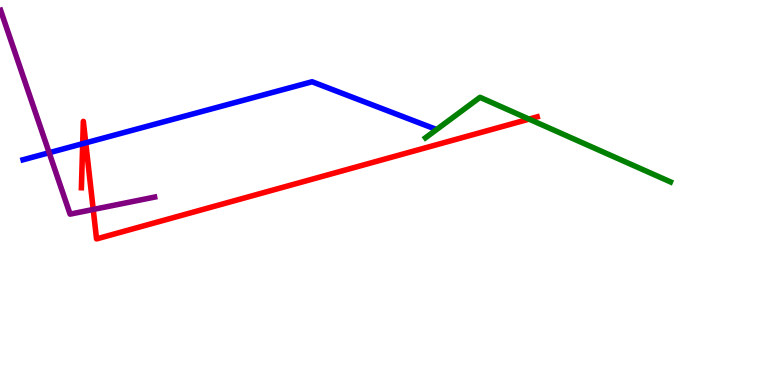[{'lines': ['blue', 'red'], 'intersections': [{'x': 1.07, 'y': 6.27}, {'x': 1.11, 'y': 6.29}]}, {'lines': ['green', 'red'], 'intersections': [{'x': 6.83, 'y': 6.91}]}, {'lines': ['purple', 'red'], 'intersections': [{'x': 1.2, 'y': 4.56}]}, {'lines': ['blue', 'green'], 'intersections': []}, {'lines': ['blue', 'purple'], 'intersections': [{'x': 0.634, 'y': 6.03}]}, {'lines': ['green', 'purple'], 'intersections': []}]